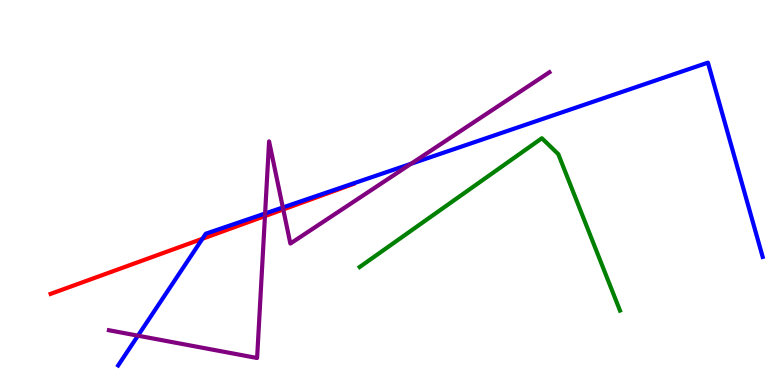[{'lines': ['blue', 'red'], 'intersections': [{'x': 2.61, 'y': 3.8}]}, {'lines': ['green', 'red'], 'intersections': []}, {'lines': ['purple', 'red'], 'intersections': [{'x': 3.42, 'y': 4.39}, {'x': 3.65, 'y': 4.56}]}, {'lines': ['blue', 'green'], 'intersections': []}, {'lines': ['blue', 'purple'], 'intersections': [{'x': 1.78, 'y': 1.28}, {'x': 3.42, 'y': 4.45}, {'x': 3.65, 'y': 4.61}, {'x': 5.3, 'y': 5.75}]}, {'lines': ['green', 'purple'], 'intersections': []}]